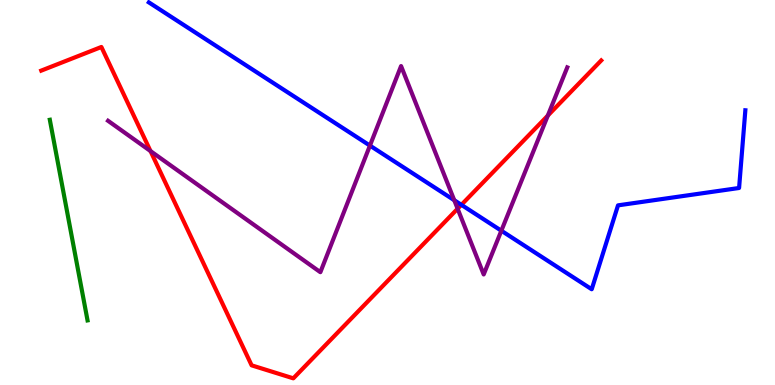[{'lines': ['blue', 'red'], 'intersections': [{'x': 5.95, 'y': 4.68}]}, {'lines': ['green', 'red'], 'intersections': []}, {'lines': ['purple', 'red'], 'intersections': [{'x': 1.94, 'y': 6.08}, {'x': 5.9, 'y': 4.58}, {'x': 7.07, 'y': 7.0}]}, {'lines': ['blue', 'green'], 'intersections': []}, {'lines': ['blue', 'purple'], 'intersections': [{'x': 4.77, 'y': 6.22}, {'x': 5.86, 'y': 4.8}, {'x': 6.47, 'y': 4.01}]}, {'lines': ['green', 'purple'], 'intersections': []}]